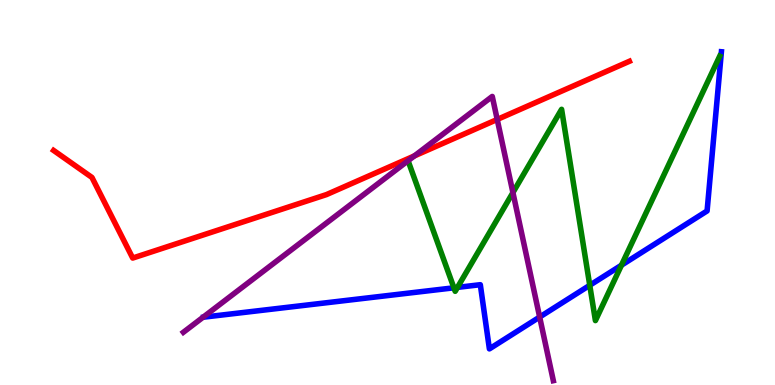[{'lines': ['blue', 'red'], 'intersections': []}, {'lines': ['green', 'red'], 'intersections': []}, {'lines': ['purple', 'red'], 'intersections': [{'x': 5.35, 'y': 5.95}, {'x': 6.42, 'y': 6.9}]}, {'lines': ['blue', 'green'], 'intersections': [{'x': 5.86, 'y': 2.52}, {'x': 5.9, 'y': 2.54}, {'x': 7.61, 'y': 2.59}, {'x': 8.02, 'y': 3.11}]}, {'lines': ['blue', 'purple'], 'intersections': [{'x': 6.96, 'y': 1.77}]}, {'lines': ['green', 'purple'], 'intersections': [{'x': 6.62, 'y': 5.0}]}]